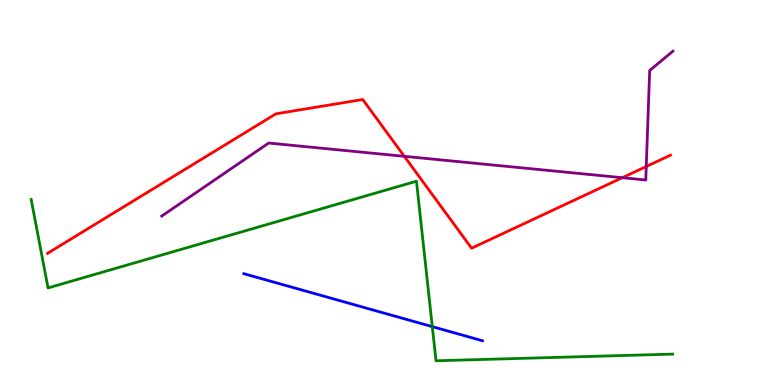[{'lines': ['blue', 'red'], 'intersections': []}, {'lines': ['green', 'red'], 'intersections': []}, {'lines': ['purple', 'red'], 'intersections': [{'x': 5.22, 'y': 5.94}, {'x': 8.03, 'y': 5.38}, {'x': 8.34, 'y': 5.68}]}, {'lines': ['blue', 'green'], 'intersections': [{'x': 5.58, 'y': 1.52}]}, {'lines': ['blue', 'purple'], 'intersections': []}, {'lines': ['green', 'purple'], 'intersections': []}]